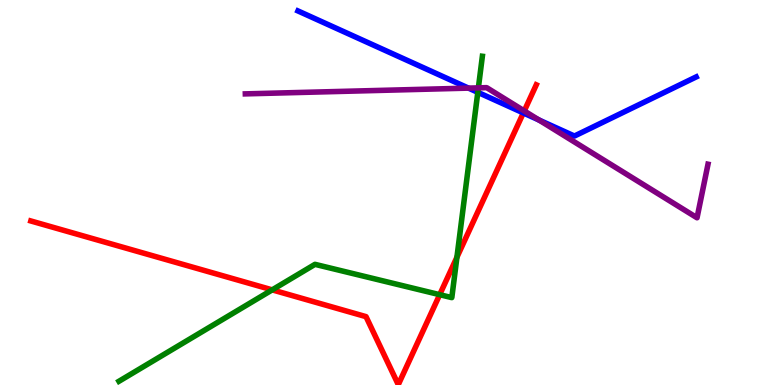[{'lines': ['blue', 'red'], 'intersections': [{'x': 6.75, 'y': 7.07}]}, {'lines': ['green', 'red'], 'intersections': [{'x': 3.51, 'y': 2.47}, {'x': 5.67, 'y': 2.35}, {'x': 5.9, 'y': 3.32}]}, {'lines': ['purple', 'red'], 'intersections': [{'x': 6.76, 'y': 7.12}]}, {'lines': ['blue', 'green'], 'intersections': [{'x': 6.17, 'y': 7.6}]}, {'lines': ['blue', 'purple'], 'intersections': [{'x': 6.05, 'y': 7.71}, {'x': 6.95, 'y': 6.88}]}, {'lines': ['green', 'purple'], 'intersections': [{'x': 6.17, 'y': 7.72}]}]